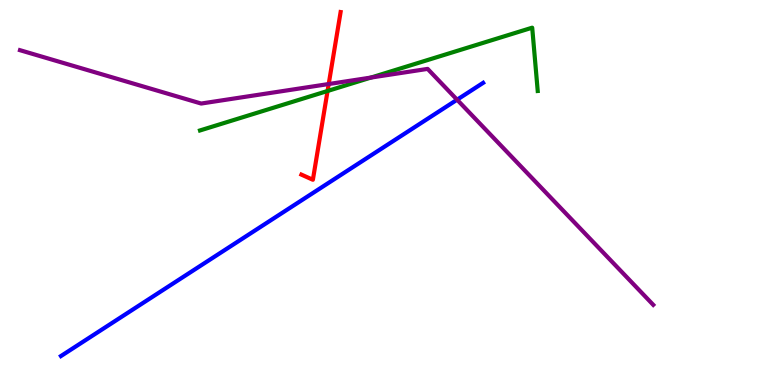[{'lines': ['blue', 'red'], 'intersections': []}, {'lines': ['green', 'red'], 'intersections': [{'x': 4.23, 'y': 7.64}]}, {'lines': ['purple', 'red'], 'intersections': [{'x': 4.24, 'y': 7.82}]}, {'lines': ['blue', 'green'], 'intersections': []}, {'lines': ['blue', 'purple'], 'intersections': [{'x': 5.9, 'y': 7.41}]}, {'lines': ['green', 'purple'], 'intersections': [{'x': 4.79, 'y': 7.99}]}]